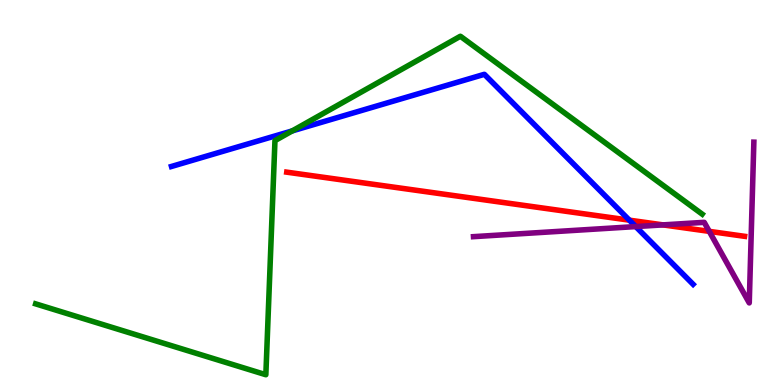[{'lines': ['blue', 'red'], 'intersections': [{'x': 8.12, 'y': 4.28}]}, {'lines': ['green', 'red'], 'intersections': []}, {'lines': ['purple', 'red'], 'intersections': [{'x': 8.56, 'y': 4.16}, {'x': 9.15, 'y': 3.99}]}, {'lines': ['blue', 'green'], 'intersections': [{'x': 3.77, 'y': 6.6}]}, {'lines': ['blue', 'purple'], 'intersections': [{'x': 8.2, 'y': 4.11}]}, {'lines': ['green', 'purple'], 'intersections': []}]